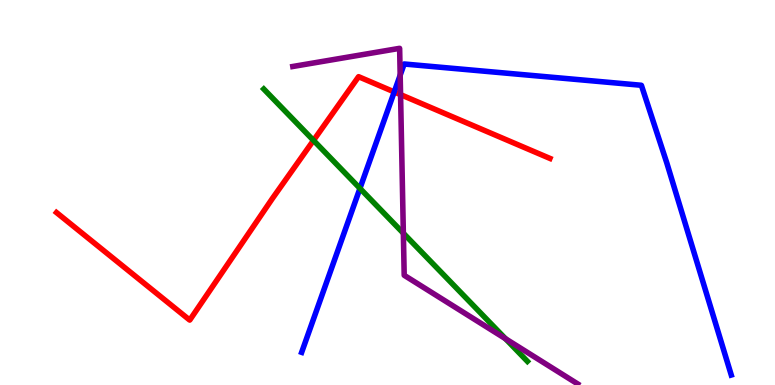[{'lines': ['blue', 'red'], 'intersections': [{'x': 5.09, 'y': 7.61}]}, {'lines': ['green', 'red'], 'intersections': [{'x': 4.05, 'y': 6.35}]}, {'lines': ['purple', 'red'], 'intersections': [{'x': 5.17, 'y': 7.54}]}, {'lines': ['blue', 'green'], 'intersections': [{'x': 4.64, 'y': 5.11}]}, {'lines': ['blue', 'purple'], 'intersections': [{'x': 5.16, 'y': 8.05}]}, {'lines': ['green', 'purple'], 'intersections': [{'x': 5.2, 'y': 3.94}, {'x': 6.52, 'y': 1.2}]}]